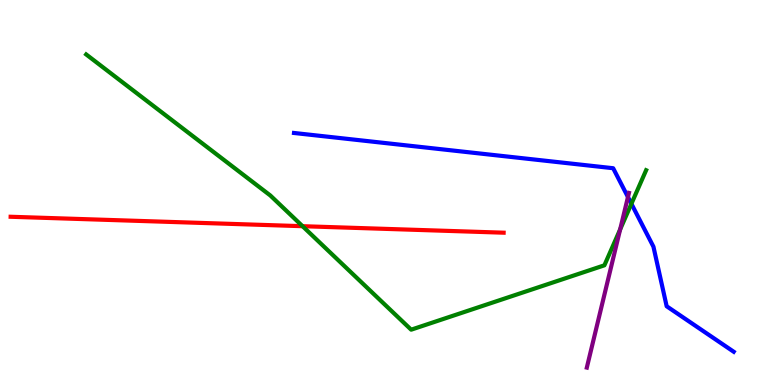[{'lines': ['blue', 'red'], 'intersections': []}, {'lines': ['green', 'red'], 'intersections': [{'x': 3.9, 'y': 4.12}]}, {'lines': ['purple', 'red'], 'intersections': []}, {'lines': ['blue', 'green'], 'intersections': [{'x': 8.15, 'y': 4.71}]}, {'lines': ['blue', 'purple'], 'intersections': [{'x': 8.1, 'y': 4.88}]}, {'lines': ['green', 'purple'], 'intersections': [{'x': 8.0, 'y': 4.04}]}]